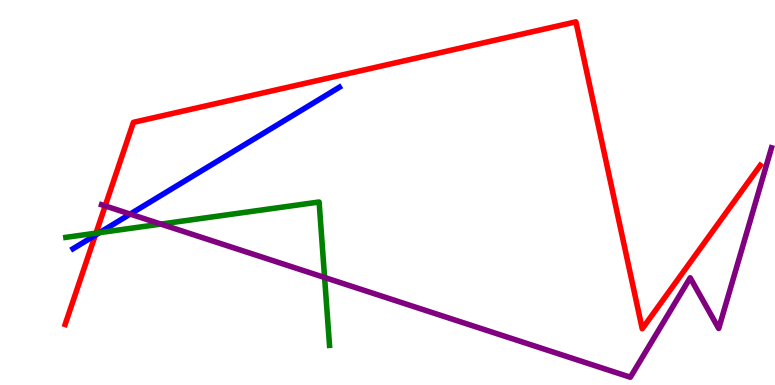[{'lines': ['blue', 'red'], 'intersections': [{'x': 1.23, 'y': 3.89}]}, {'lines': ['green', 'red'], 'intersections': [{'x': 1.24, 'y': 3.94}]}, {'lines': ['purple', 'red'], 'intersections': [{'x': 1.36, 'y': 4.65}]}, {'lines': ['blue', 'green'], 'intersections': [{'x': 1.28, 'y': 3.96}]}, {'lines': ['blue', 'purple'], 'intersections': [{'x': 1.68, 'y': 4.44}]}, {'lines': ['green', 'purple'], 'intersections': [{'x': 2.08, 'y': 4.18}, {'x': 4.19, 'y': 2.79}]}]